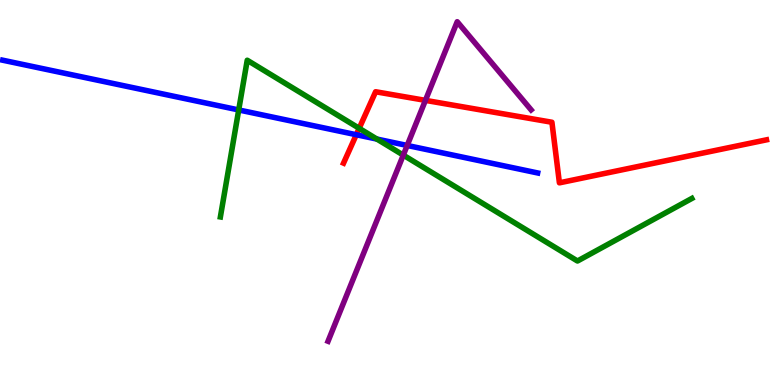[{'lines': ['blue', 'red'], 'intersections': [{'x': 4.6, 'y': 6.5}]}, {'lines': ['green', 'red'], 'intersections': [{'x': 4.63, 'y': 6.67}]}, {'lines': ['purple', 'red'], 'intersections': [{'x': 5.49, 'y': 7.39}]}, {'lines': ['blue', 'green'], 'intersections': [{'x': 3.08, 'y': 7.14}, {'x': 4.86, 'y': 6.39}]}, {'lines': ['blue', 'purple'], 'intersections': [{'x': 5.25, 'y': 6.22}]}, {'lines': ['green', 'purple'], 'intersections': [{'x': 5.2, 'y': 5.97}]}]